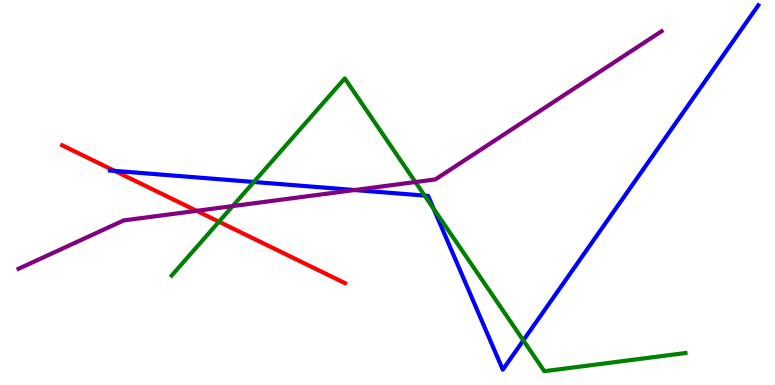[{'lines': ['blue', 'red'], 'intersections': [{'x': 1.48, 'y': 5.56}]}, {'lines': ['green', 'red'], 'intersections': [{'x': 2.83, 'y': 4.24}]}, {'lines': ['purple', 'red'], 'intersections': [{'x': 2.54, 'y': 4.52}]}, {'lines': ['blue', 'green'], 'intersections': [{'x': 3.28, 'y': 5.27}, {'x': 5.48, 'y': 4.92}, {'x': 5.6, 'y': 4.57}, {'x': 6.75, 'y': 1.16}]}, {'lines': ['blue', 'purple'], 'intersections': [{'x': 4.58, 'y': 5.06}]}, {'lines': ['green', 'purple'], 'intersections': [{'x': 3.0, 'y': 4.65}, {'x': 5.36, 'y': 5.27}]}]